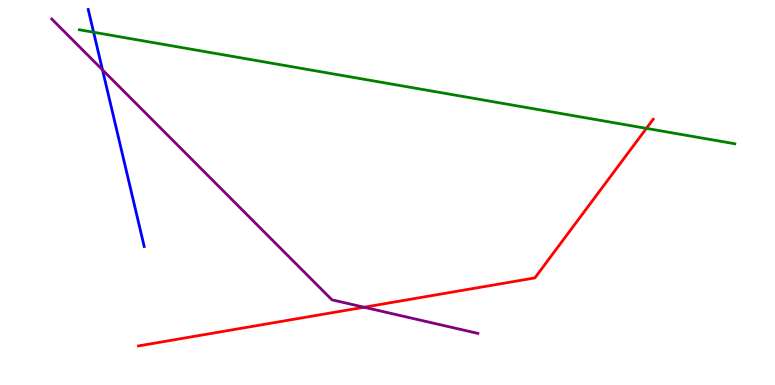[{'lines': ['blue', 'red'], 'intersections': []}, {'lines': ['green', 'red'], 'intersections': [{'x': 8.34, 'y': 6.67}]}, {'lines': ['purple', 'red'], 'intersections': [{'x': 4.7, 'y': 2.02}]}, {'lines': ['blue', 'green'], 'intersections': [{'x': 1.21, 'y': 9.16}]}, {'lines': ['blue', 'purple'], 'intersections': [{'x': 1.32, 'y': 8.19}]}, {'lines': ['green', 'purple'], 'intersections': []}]